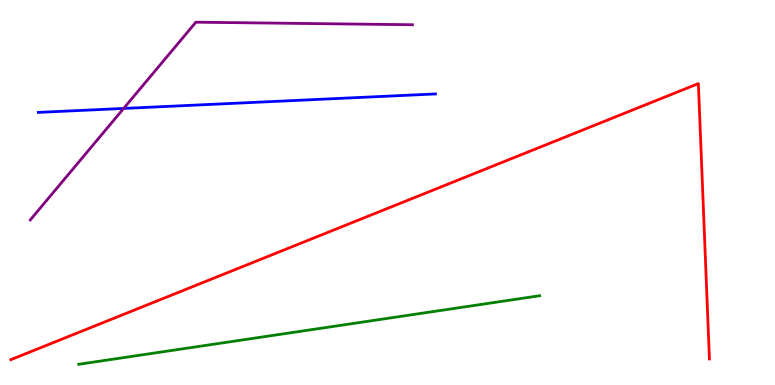[{'lines': ['blue', 'red'], 'intersections': []}, {'lines': ['green', 'red'], 'intersections': []}, {'lines': ['purple', 'red'], 'intersections': []}, {'lines': ['blue', 'green'], 'intersections': []}, {'lines': ['blue', 'purple'], 'intersections': [{'x': 1.6, 'y': 7.18}]}, {'lines': ['green', 'purple'], 'intersections': []}]